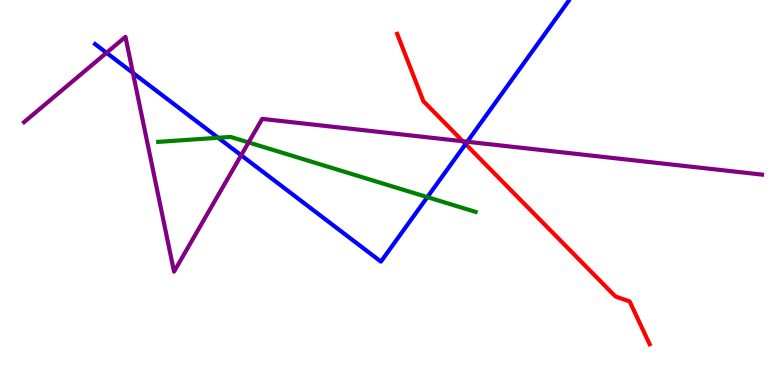[{'lines': ['blue', 'red'], 'intersections': [{'x': 6.01, 'y': 6.26}]}, {'lines': ['green', 'red'], 'intersections': []}, {'lines': ['purple', 'red'], 'intersections': [{'x': 5.97, 'y': 6.33}]}, {'lines': ['blue', 'green'], 'intersections': [{'x': 2.82, 'y': 6.42}, {'x': 5.51, 'y': 4.88}]}, {'lines': ['blue', 'purple'], 'intersections': [{'x': 1.37, 'y': 8.63}, {'x': 1.72, 'y': 8.11}, {'x': 3.11, 'y': 5.97}, {'x': 6.03, 'y': 6.32}]}, {'lines': ['green', 'purple'], 'intersections': [{'x': 3.21, 'y': 6.3}]}]